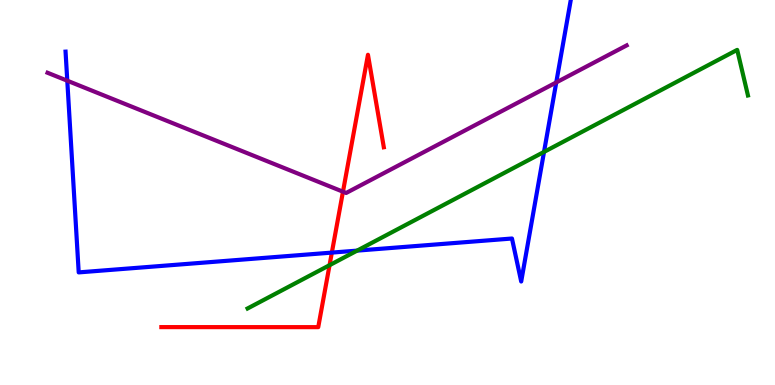[{'lines': ['blue', 'red'], 'intersections': [{'x': 4.28, 'y': 3.44}]}, {'lines': ['green', 'red'], 'intersections': [{'x': 4.25, 'y': 3.11}]}, {'lines': ['purple', 'red'], 'intersections': [{'x': 4.43, 'y': 5.02}]}, {'lines': ['blue', 'green'], 'intersections': [{'x': 4.61, 'y': 3.49}, {'x': 7.02, 'y': 6.05}]}, {'lines': ['blue', 'purple'], 'intersections': [{'x': 0.868, 'y': 7.9}, {'x': 7.18, 'y': 7.86}]}, {'lines': ['green', 'purple'], 'intersections': []}]